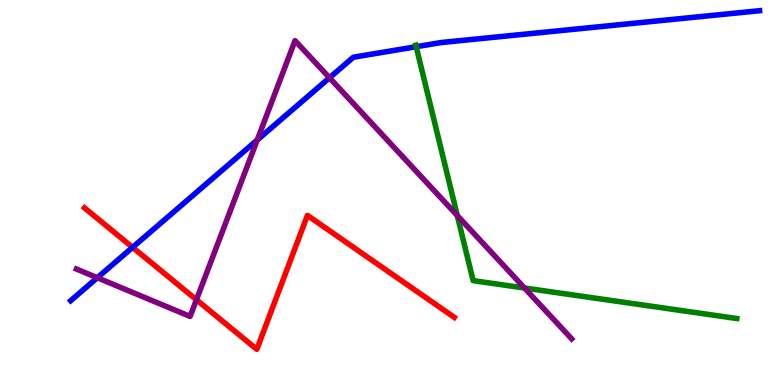[{'lines': ['blue', 'red'], 'intersections': [{'x': 1.71, 'y': 3.58}]}, {'lines': ['green', 'red'], 'intersections': []}, {'lines': ['purple', 'red'], 'intersections': [{'x': 2.53, 'y': 2.21}]}, {'lines': ['blue', 'green'], 'intersections': [{'x': 5.37, 'y': 8.79}]}, {'lines': ['blue', 'purple'], 'intersections': [{'x': 1.26, 'y': 2.79}, {'x': 3.32, 'y': 6.36}, {'x': 4.25, 'y': 7.98}]}, {'lines': ['green', 'purple'], 'intersections': [{'x': 5.9, 'y': 4.4}, {'x': 6.77, 'y': 2.52}]}]